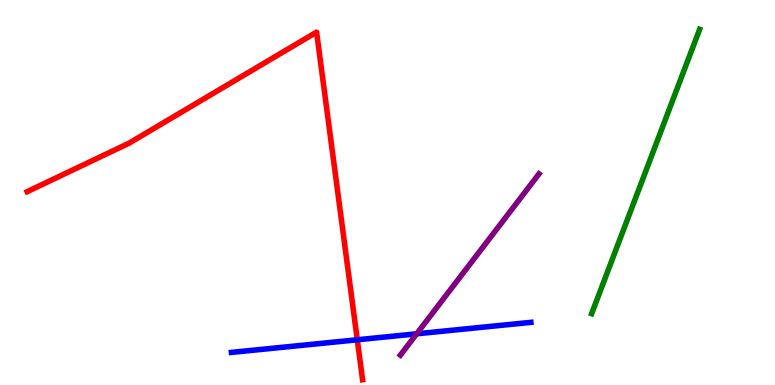[{'lines': ['blue', 'red'], 'intersections': [{'x': 4.61, 'y': 1.17}]}, {'lines': ['green', 'red'], 'intersections': []}, {'lines': ['purple', 'red'], 'intersections': []}, {'lines': ['blue', 'green'], 'intersections': []}, {'lines': ['blue', 'purple'], 'intersections': [{'x': 5.38, 'y': 1.33}]}, {'lines': ['green', 'purple'], 'intersections': []}]